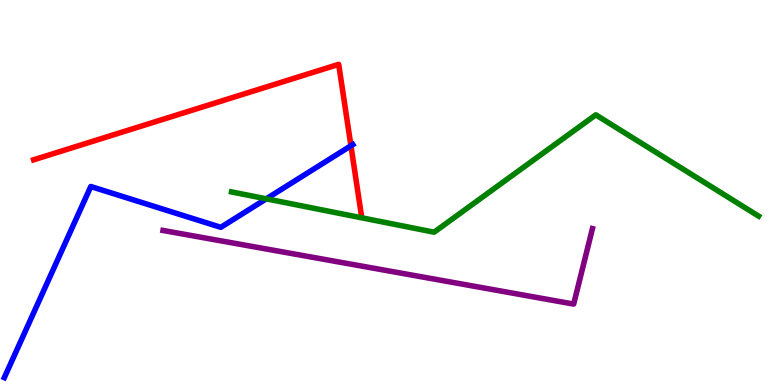[{'lines': ['blue', 'red'], 'intersections': [{'x': 4.53, 'y': 6.21}]}, {'lines': ['green', 'red'], 'intersections': []}, {'lines': ['purple', 'red'], 'intersections': []}, {'lines': ['blue', 'green'], 'intersections': [{'x': 3.44, 'y': 4.84}]}, {'lines': ['blue', 'purple'], 'intersections': []}, {'lines': ['green', 'purple'], 'intersections': []}]